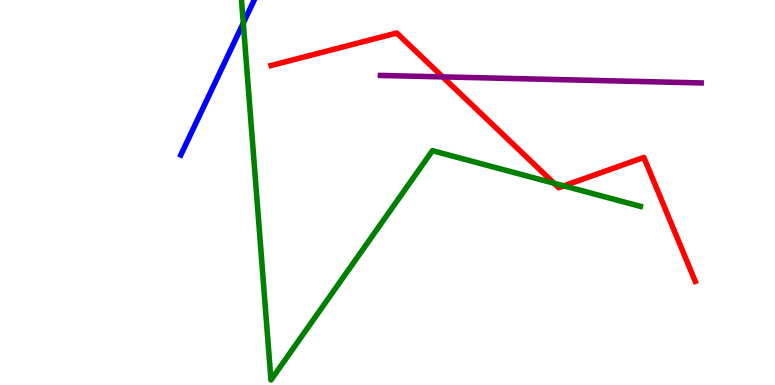[{'lines': ['blue', 'red'], 'intersections': []}, {'lines': ['green', 'red'], 'intersections': [{'x': 7.15, 'y': 5.24}, {'x': 7.28, 'y': 5.17}]}, {'lines': ['purple', 'red'], 'intersections': [{'x': 5.71, 'y': 8.0}]}, {'lines': ['blue', 'green'], 'intersections': [{'x': 3.14, 'y': 9.4}]}, {'lines': ['blue', 'purple'], 'intersections': []}, {'lines': ['green', 'purple'], 'intersections': []}]